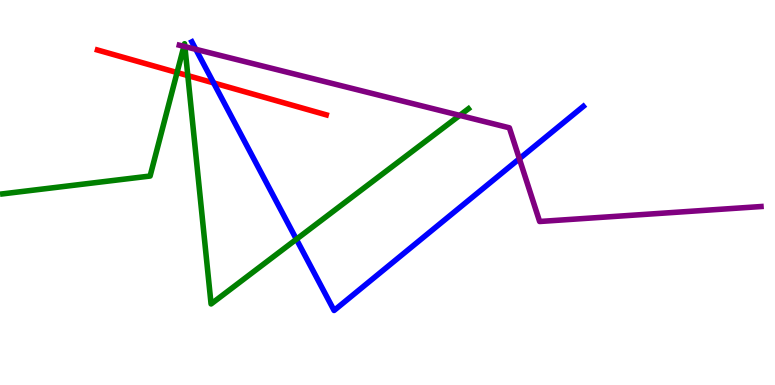[{'lines': ['blue', 'red'], 'intersections': [{'x': 2.76, 'y': 7.85}]}, {'lines': ['green', 'red'], 'intersections': [{'x': 2.28, 'y': 8.12}, {'x': 2.42, 'y': 8.04}]}, {'lines': ['purple', 'red'], 'intersections': []}, {'lines': ['blue', 'green'], 'intersections': [{'x': 3.82, 'y': 3.79}]}, {'lines': ['blue', 'purple'], 'intersections': [{'x': 2.53, 'y': 8.72}, {'x': 6.7, 'y': 5.88}]}, {'lines': ['green', 'purple'], 'intersections': [{'x': 2.37, 'y': 8.8}, {'x': 2.39, 'y': 8.79}, {'x': 5.93, 'y': 7.0}]}]